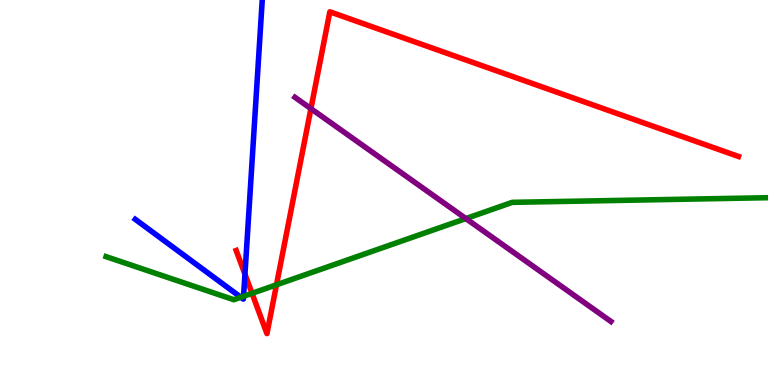[{'lines': ['blue', 'red'], 'intersections': [{'x': 3.16, 'y': 2.88}]}, {'lines': ['green', 'red'], 'intersections': [{'x': 3.25, 'y': 2.38}, {'x': 3.57, 'y': 2.6}]}, {'lines': ['purple', 'red'], 'intersections': [{'x': 4.01, 'y': 7.18}]}, {'lines': ['blue', 'green'], 'intersections': [{'x': 3.11, 'y': 2.28}, {'x': 3.14, 'y': 2.3}]}, {'lines': ['blue', 'purple'], 'intersections': []}, {'lines': ['green', 'purple'], 'intersections': [{'x': 6.01, 'y': 4.32}]}]